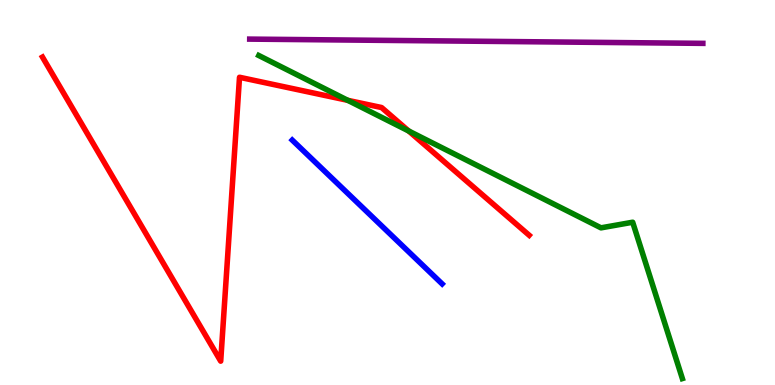[{'lines': ['blue', 'red'], 'intersections': []}, {'lines': ['green', 'red'], 'intersections': [{'x': 4.49, 'y': 7.39}, {'x': 5.27, 'y': 6.6}]}, {'lines': ['purple', 'red'], 'intersections': []}, {'lines': ['blue', 'green'], 'intersections': []}, {'lines': ['blue', 'purple'], 'intersections': []}, {'lines': ['green', 'purple'], 'intersections': []}]